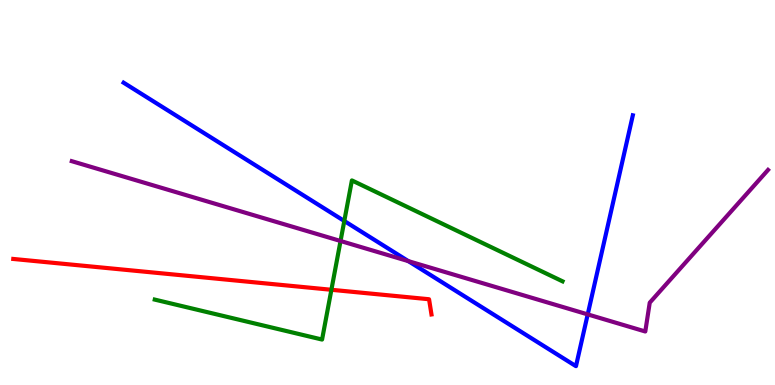[{'lines': ['blue', 'red'], 'intersections': []}, {'lines': ['green', 'red'], 'intersections': [{'x': 4.28, 'y': 2.47}]}, {'lines': ['purple', 'red'], 'intersections': []}, {'lines': ['blue', 'green'], 'intersections': [{'x': 4.44, 'y': 4.26}]}, {'lines': ['blue', 'purple'], 'intersections': [{'x': 5.27, 'y': 3.22}, {'x': 7.58, 'y': 1.83}]}, {'lines': ['green', 'purple'], 'intersections': [{'x': 4.39, 'y': 3.74}]}]